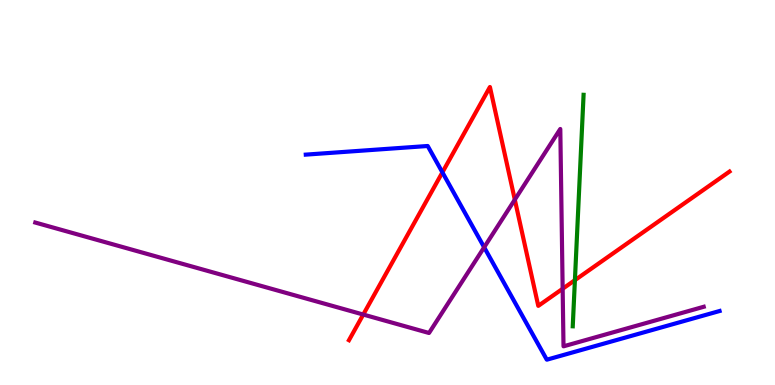[{'lines': ['blue', 'red'], 'intersections': [{'x': 5.71, 'y': 5.52}]}, {'lines': ['green', 'red'], 'intersections': [{'x': 7.42, 'y': 2.72}]}, {'lines': ['purple', 'red'], 'intersections': [{'x': 4.69, 'y': 1.83}, {'x': 6.64, 'y': 4.81}, {'x': 7.26, 'y': 2.5}]}, {'lines': ['blue', 'green'], 'intersections': []}, {'lines': ['blue', 'purple'], 'intersections': [{'x': 6.25, 'y': 3.58}]}, {'lines': ['green', 'purple'], 'intersections': []}]